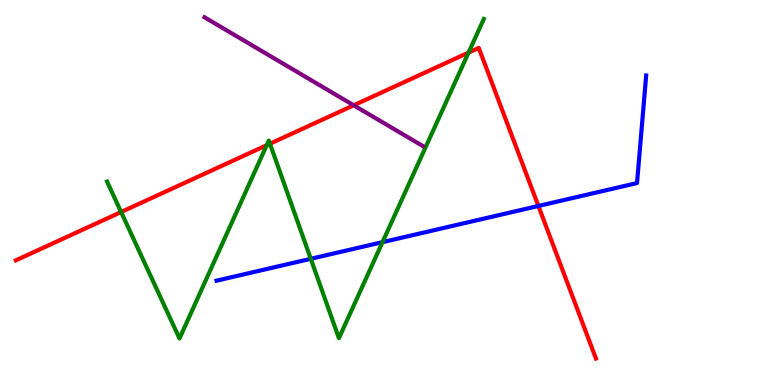[{'lines': ['blue', 'red'], 'intersections': [{'x': 6.95, 'y': 4.65}]}, {'lines': ['green', 'red'], 'intersections': [{'x': 1.56, 'y': 4.49}, {'x': 3.44, 'y': 6.23}, {'x': 3.48, 'y': 6.27}, {'x': 6.05, 'y': 8.63}]}, {'lines': ['purple', 'red'], 'intersections': [{'x': 4.56, 'y': 7.27}]}, {'lines': ['blue', 'green'], 'intersections': [{'x': 4.01, 'y': 3.28}, {'x': 4.94, 'y': 3.71}]}, {'lines': ['blue', 'purple'], 'intersections': []}, {'lines': ['green', 'purple'], 'intersections': []}]